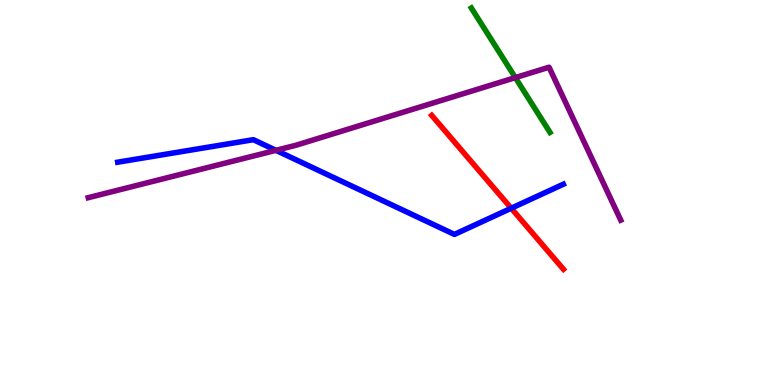[{'lines': ['blue', 'red'], 'intersections': [{'x': 6.6, 'y': 4.59}]}, {'lines': ['green', 'red'], 'intersections': []}, {'lines': ['purple', 'red'], 'intersections': []}, {'lines': ['blue', 'green'], 'intersections': []}, {'lines': ['blue', 'purple'], 'intersections': [{'x': 3.56, 'y': 6.1}]}, {'lines': ['green', 'purple'], 'intersections': [{'x': 6.65, 'y': 7.98}]}]